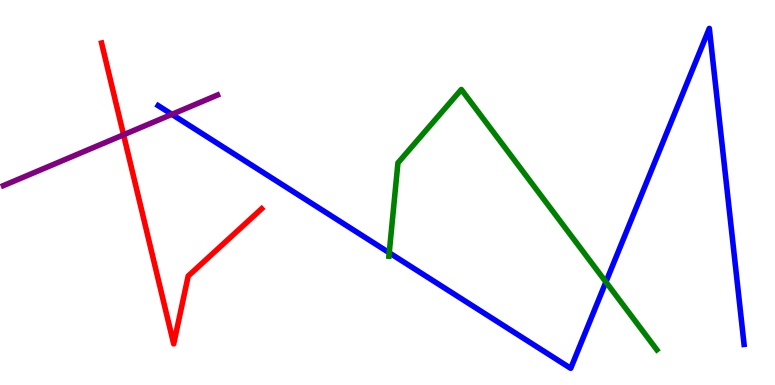[{'lines': ['blue', 'red'], 'intersections': []}, {'lines': ['green', 'red'], 'intersections': []}, {'lines': ['purple', 'red'], 'intersections': [{'x': 1.59, 'y': 6.5}]}, {'lines': ['blue', 'green'], 'intersections': [{'x': 5.02, 'y': 3.43}, {'x': 7.82, 'y': 2.68}]}, {'lines': ['blue', 'purple'], 'intersections': [{'x': 2.22, 'y': 7.03}]}, {'lines': ['green', 'purple'], 'intersections': []}]